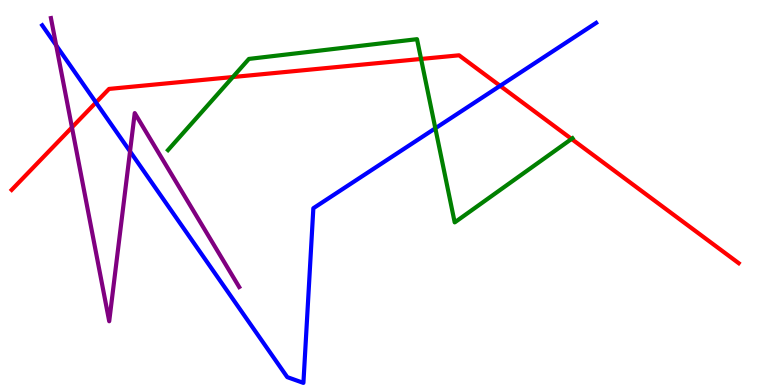[{'lines': ['blue', 'red'], 'intersections': [{'x': 1.24, 'y': 7.34}, {'x': 6.45, 'y': 7.77}]}, {'lines': ['green', 'red'], 'intersections': [{'x': 3.0, 'y': 8.0}, {'x': 5.43, 'y': 8.47}, {'x': 7.37, 'y': 6.39}]}, {'lines': ['purple', 'red'], 'intersections': [{'x': 0.928, 'y': 6.69}]}, {'lines': ['blue', 'green'], 'intersections': [{'x': 5.62, 'y': 6.67}]}, {'lines': ['blue', 'purple'], 'intersections': [{'x': 0.725, 'y': 8.82}, {'x': 1.68, 'y': 6.07}]}, {'lines': ['green', 'purple'], 'intersections': []}]